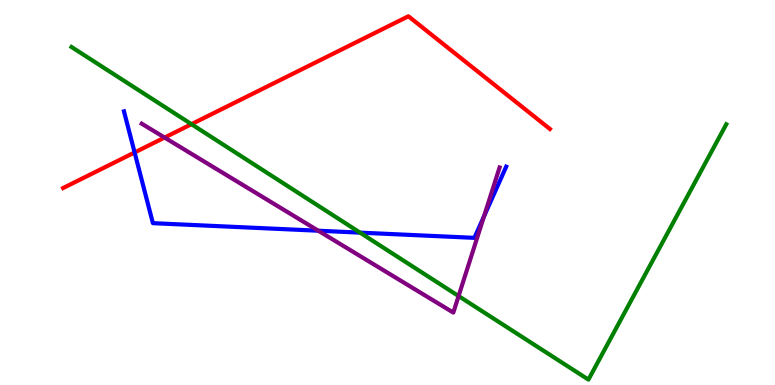[{'lines': ['blue', 'red'], 'intersections': [{'x': 1.74, 'y': 6.04}]}, {'lines': ['green', 'red'], 'intersections': [{'x': 2.47, 'y': 6.77}]}, {'lines': ['purple', 'red'], 'intersections': [{'x': 2.12, 'y': 6.43}]}, {'lines': ['blue', 'green'], 'intersections': [{'x': 4.65, 'y': 3.96}]}, {'lines': ['blue', 'purple'], 'intersections': [{'x': 4.11, 'y': 4.01}, {'x': 6.25, 'y': 4.38}]}, {'lines': ['green', 'purple'], 'intersections': [{'x': 5.92, 'y': 2.31}]}]